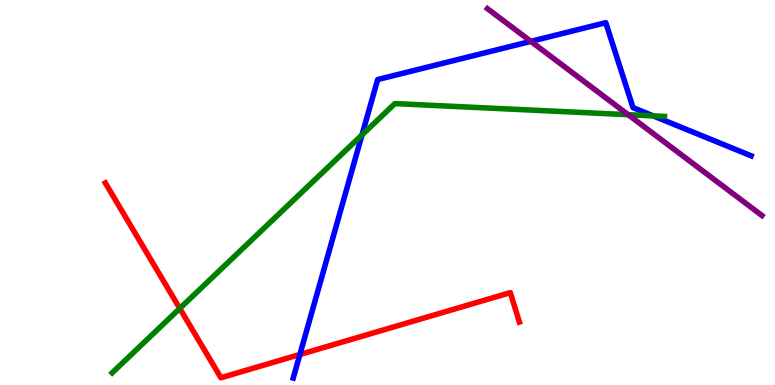[{'lines': ['blue', 'red'], 'intersections': [{'x': 3.87, 'y': 0.792}]}, {'lines': ['green', 'red'], 'intersections': [{'x': 2.32, 'y': 1.99}]}, {'lines': ['purple', 'red'], 'intersections': []}, {'lines': ['blue', 'green'], 'intersections': [{'x': 4.67, 'y': 6.5}, {'x': 8.43, 'y': 6.99}]}, {'lines': ['blue', 'purple'], 'intersections': [{'x': 6.85, 'y': 8.93}]}, {'lines': ['green', 'purple'], 'intersections': [{'x': 8.11, 'y': 7.02}]}]